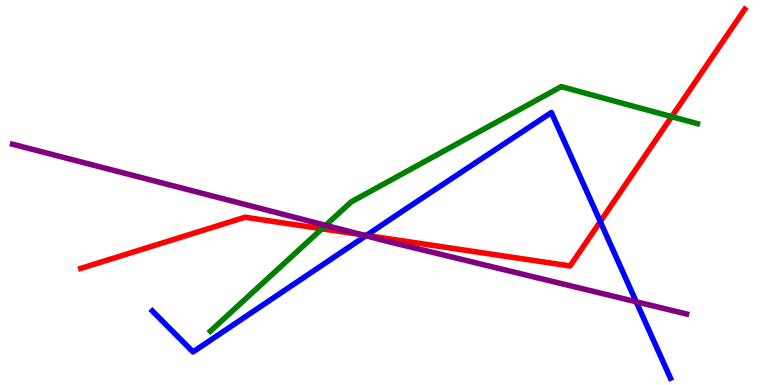[{'lines': ['blue', 'red'], 'intersections': [{'x': 4.73, 'y': 3.89}, {'x': 7.75, 'y': 4.24}]}, {'lines': ['green', 'red'], 'intersections': [{'x': 4.15, 'y': 4.06}, {'x': 8.67, 'y': 6.97}]}, {'lines': ['purple', 'red'], 'intersections': [{'x': 4.67, 'y': 3.9}]}, {'lines': ['blue', 'green'], 'intersections': []}, {'lines': ['blue', 'purple'], 'intersections': [{'x': 4.72, 'y': 3.88}, {'x': 8.21, 'y': 2.16}]}, {'lines': ['green', 'purple'], 'intersections': [{'x': 4.2, 'y': 4.15}]}]